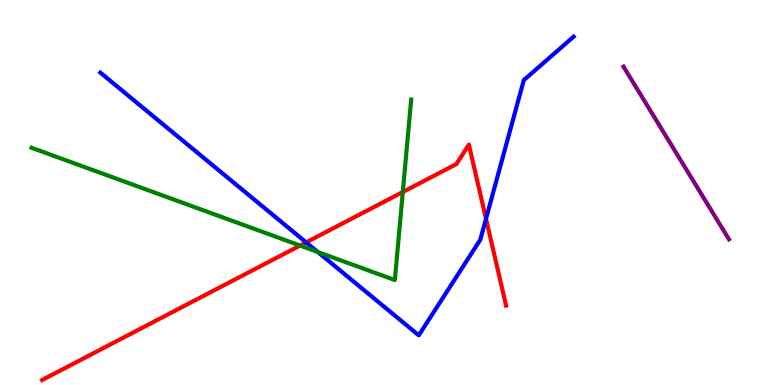[{'lines': ['blue', 'red'], 'intersections': [{'x': 3.95, 'y': 3.7}, {'x': 6.27, 'y': 4.32}]}, {'lines': ['green', 'red'], 'intersections': [{'x': 3.87, 'y': 3.62}, {'x': 5.2, 'y': 5.01}]}, {'lines': ['purple', 'red'], 'intersections': []}, {'lines': ['blue', 'green'], 'intersections': [{'x': 4.1, 'y': 3.45}]}, {'lines': ['blue', 'purple'], 'intersections': []}, {'lines': ['green', 'purple'], 'intersections': []}]